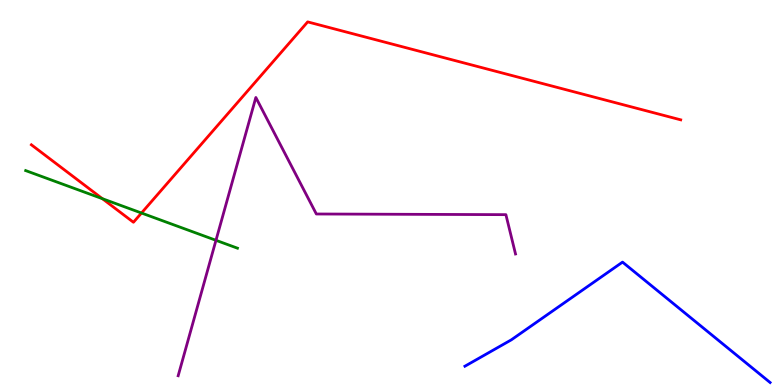[{'lines': ['blue', 'red'], 'intersections': []}, {'lines': ['green', 'red'], 'intersections': [{'x': 1.32, 'y': 4.84}, {'x': 1.83, 'y': 4.47}]}, {'lines': ['purple', 'red'], 'intersections': []}, {'lines': ['blue', 'green'], 'intersections': []}, {'lines': ['blue', 'purple'], 'intersections': []}, {'lines': ['green', 'purple'], 'intersections': [{'x': 2.79, 'y': 3.76}]}]